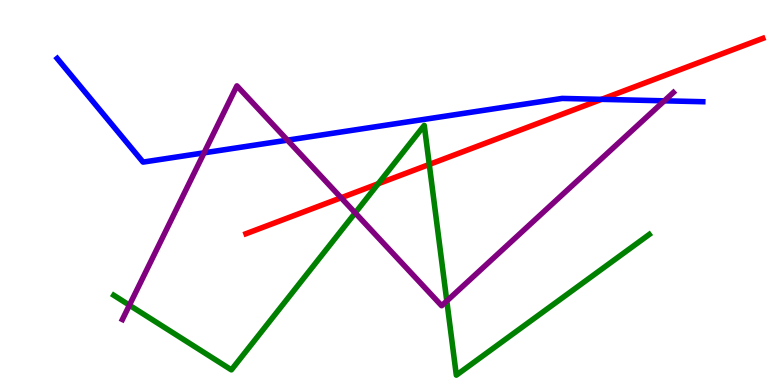[{'lines': ['blue', 'red'], 'intersections': [{'x': 7.76, 'y': 7.42}]}, {'lines': ['green', 'red'], 'intersections': [{'x': 4.88, 'y': 5.23}, {'x': 5.54, 'y': 5.73}]}, {'lines': ['purple', 'red'], 'intersections': [{'x': 4.4, 'y': 4.86}]}, {'lines': ['blue', 'green'], 'intersections': []}, {'lines': ['blue', 'purple'], 'intersections': [{'x': 2.63, 'y': 6.03}, {'x': 3.71, 'y': 6.36}, {'x': 8.57, 'y': 7.38}]}, {'lines': ['green', 'purple'], 'intersections': [{'x': 1.67, 'y': 2.07}, {'x': 4.58, 'y': 4.47}, {'x': 5.77, 'y': 2.18}]}]